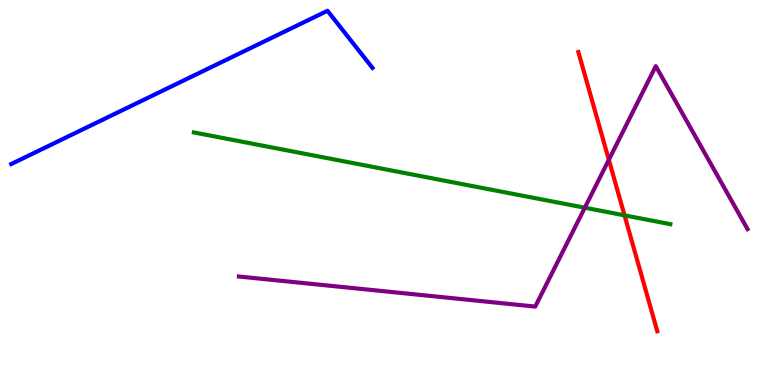[{'lines': ['blue', 'red'], 'intersections': []}, {'lines': ['green', 'red'], 'intersections': [{'x': 8.06, 'y': 4.41}]}, {'lines': ['purple', 'red'], 'intersections': [{'x': 7.86, 'y': 5.85}]}, {'lines': ['blue', 'green'], 'intersections': []}, {'lines': ['blue', 'purple'], 'intersections': []}, {'lines': ['green', 'purple'], 'intersections': [{'x': 7.55, 'y': 4.6}]}]